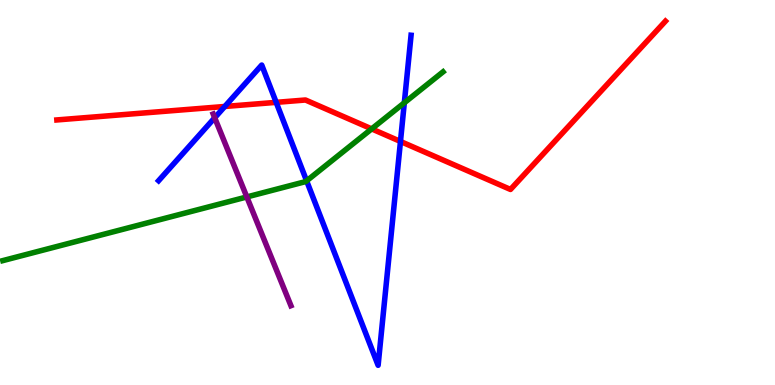[{'lines': ['blue', 'red'], 'intersections': [{'x': 2.9, 'y': 7.23}, {'x': 3.56, 'y': 7.34}, {'x': 5.17, 'y': 6.33}]}, {'lines': ['green', 'red'], 'intersections': [{'x': 4.8, 'y': 6.65}]}, {'lines': ['purple', 'red'], 'intersections': []}, {'lines': ['blue', 'green'], 'intersections': [{'x': 3.96, 'y': 5.3}, {'x': 5.22, 'y': 7.33}]}, {'lines': ['blue', 'purple'], 'intersections': [{'x': 2.77, 'y': 6.94}]}, {'lines': ['green', 'purple'], 'intersections': [{'x': 3.18, 'y': 4.88}]}]